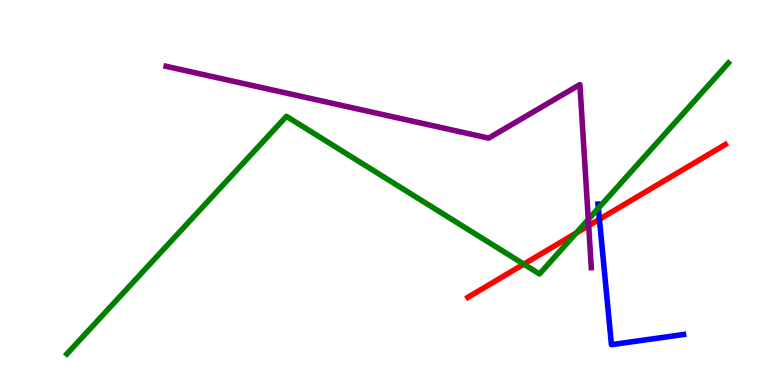[{'lines': ['blue', 'red'], 'intersections': [{'x': 7.73, 'y': 4.3}]}, {'lines': ['green', 'red'], 'intersections': [{'x': 6.76, 'y': 3.14}, {'x': 7.43, 'y': 3.95}]}, {'lines': ['purple', 'red'], 'intersections': [{'x': 7.6, 'y': 4.14}]}, {'lines': ['blue', 'green'], 'intersections': [{'x': 7.72, 'y': 4.59}]}, {'lines': ['blue', 'purple'], 'intersections': []}, {'lines': ['green', 'purple'], 'intersections': [{'x': 7.59, 'y': 4.3}]}]